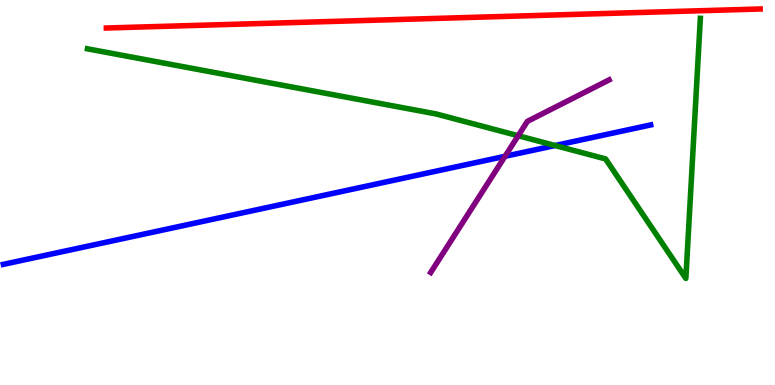[{'lines': ['blue', 'red'], 'intersections': []}, {'lines': ['green', 'red'], 'intersections': []}, {'lines': ['purple', 'red'], 'intersections': []}, {'lines': ['blue', 'green'], 'intersections': [{'x': 7.16, 'y': 6.22}]}, {'lines': ['blue', 'purple'], 'intersections': [{'x': 6.52, 'y': 5.94}]}, {'lines': ['green', 'purple'], 'intersections': [{'x': 6.69, 'y': 6.47}]}]